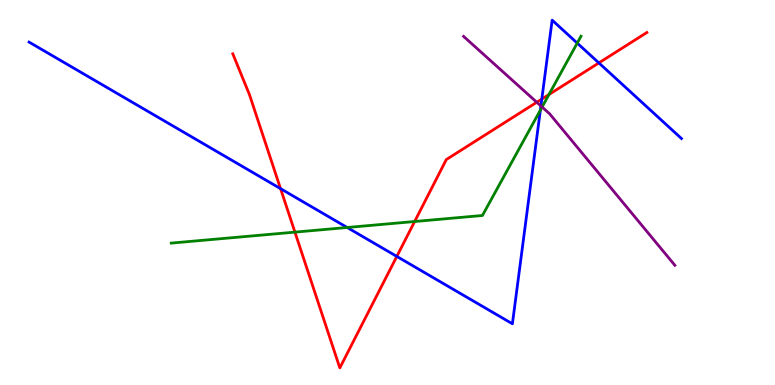[{'lines': ['blue', 'red'], 'intersections': [{'x': 3.62, 'y': 5.1}, {'x': 5.12, 'y': 3.34}, {'x': 6.99, 'y': 7.43}, {'x': 7.73, 'y': 8.37}]}, {'lines': ['green', 'red'], 'intersections': [{'x': 3.81, 'y': 3.97}, {'x': 5.35, 'y': 4.25}, {'x': 7.08, 'y': 7.54}]}, {'lines': ['purple', 'red'], 'intersections': [{'x': 6.93, 'y': 7.34}]}, {'lines': ['blue', 'green'], 'intersections': [{'x': 4.48, 'y': 4.09}, {'x': 6.97, 'y': 7.14}, {'x': 7.45, 'y': 8.88}]}, {'lines': ['blue', 'purple'], 'intersections': [{'x': 6.98, 'y': 7.25}]}, {'lines': ['green', 'purple'], 'intersections': [{'x': 6.99, 'y': 7.22}]}]